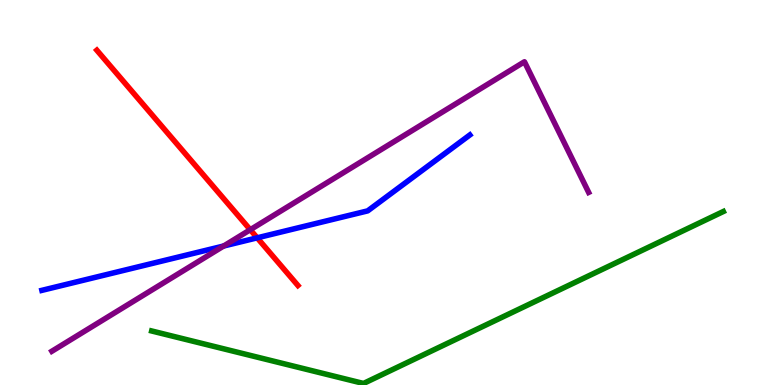[{'lines': ['blue', 'red'], 'intersections': [{'x': 3.32, 'y': 3.82}]}, {'lines': ['green', 'red'], 'intersections': []}, {'lines': ['purple', 'red'], 'intersections': [{'x': 3.23, 'y': 4.03}]}, {'lines': ['blue', 'green'], 'intersections': []}, {'lines': ['blue', 'purple'], 'intersections': [{'x': 2.89, 'y': 3.61}]}, {'lines': ['green', 'purple'], 'intersections': []}]